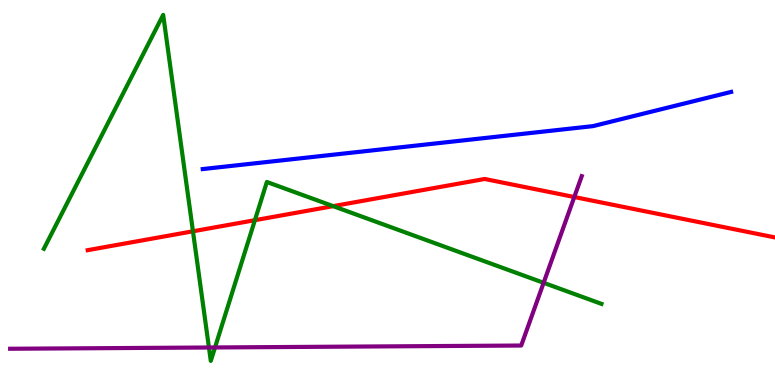[{'lines': ['blue', 'red'], 'intersections': []}, {'lines': ['green', 'red'], 'intersections': [{'x': 2.49, 'y': 3.99}, {'x': 3.29, 'y': 4.28}, {'x': 4.3, 'y': 4.65}]}, {'lines': ['purple', 'red'], 'intersections': [{'x': 7.41, 'y': 4.88}]}, {'lines': ['blue', 'green'], 'intersections': []}, {'lines': ['blue', 'purple'], 'intersections': []}, {'lines': ['green', 'purple'], 'intersections': [{'x': 2.7, 'y': 0.974}, {'x': 2.77, 'y': 0.975}, {'x': 7.01, 'y': 2.65}]}]